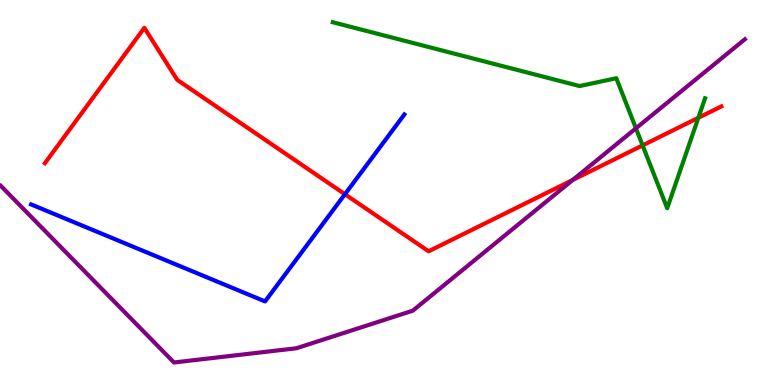[{'lines': ['blue', 'red'], 'intersections': [{'x': 4.45, 'y': 4.96}]}, {'lines': ['green', 'red'], 'intersections': [{'x': 8.29, 'y': 6.22}, {'x': 9.01, 'y': 6.94}]}, {'lines': ['purple', 'red'], 'intersections': [{'x': 7.39, 'y': 5.33}]}, {'lines': ['blue', 'green'], 'intersections': []}, {'lines': ['blue', 'purple'], 'intersections': []}, {'lines': ['green', 'purple'], 'intersections': [{'x': 8.21, 'y': 6.67}]}]